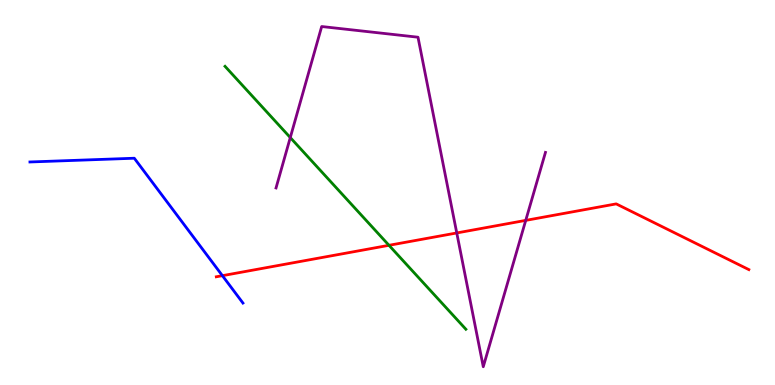[{'lines': ['blue', 'red'], 'intersections': [{'x': 2.87, 'y': 2.84}]}, {'lines': ['green', 'red'], 'intersections': [{'x': 5.02, 'y': 3.63}]}, {'lines': ['purple', 'red'], 'intersections': [{'x': 5.89, 'y': 3.95}, {'x': 6.78, 'y': 4.28}]}, {'lines': ['blue', 'green'], 'intersections': []}, {'lines': ['blue', 'purple'], 'intersections': []}, {'lines': ['green', 'purple'], 'intersections': [{'x': 3.75, 'y': 6.43}]}]